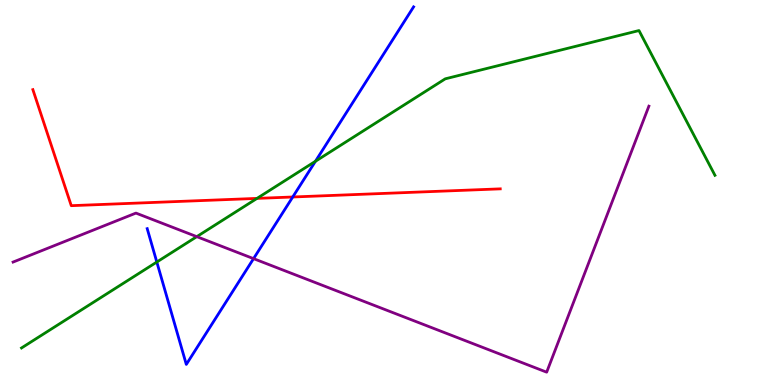[{'lines': ['blue', 'red'], 'intersections': [{'x': 3.78, 'y': 4.88}]}, {'lines': ['green', 'red'], 'intersections': [{'x': 3.32, 'y': 4.85}]}, {'lines': ['purple', 'red'], 'intersections': []}, {'lines': ['blue', 'green'], 'intersections': [{'x': 2.02, 'y': 3.19}, {'x': 4.07, 'y': 5.81}]}, {'lines': ['blue', 'purple'], 'intersections': [{'x': 3.27, 'y': 3.28}]}, {'lines': ['green', 'purple'], 'intersections': [{'x': 2.54, 'y': 3.85}]}]